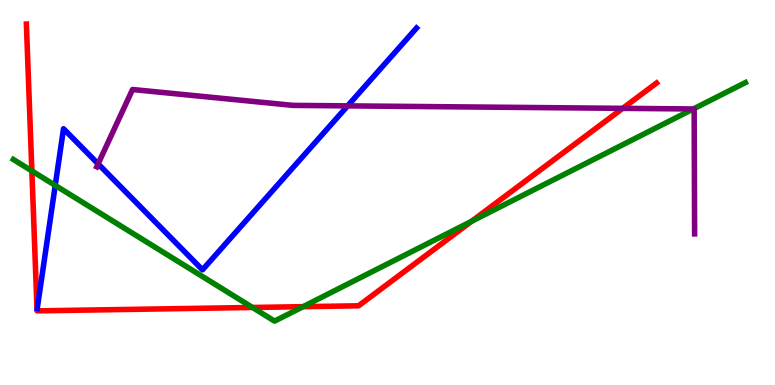[{'lines': ['blue', 'red'], 'intersections': []}, {'lines': ['green', 'red'], 'intersections': [{'x': 0.411, 'y': 5.56}, {'x': 3.26, 'y': 2.01}, {'x': 3.91, 'y': 2.03}, {'x': 6.08, 'y': 4.25}]}, {'lines': ['purple', 'red'], 'intersections': [{'x': 8.03, 'y': 7.19}]}, {'lines': ['blue', 'green'], 'intersections': [{'x': 0.713, 'y': 5.18}]}, {'lines': ['blue', 'purple'], 'intersections': [{'x': 1.27, 'y': 5.74}, {'x': 4.49, 'y': 7.25}]}, {'lines': ['green', 'purple'], 'intersections': [{'x': 8.95, 'y': 7.17}]}]